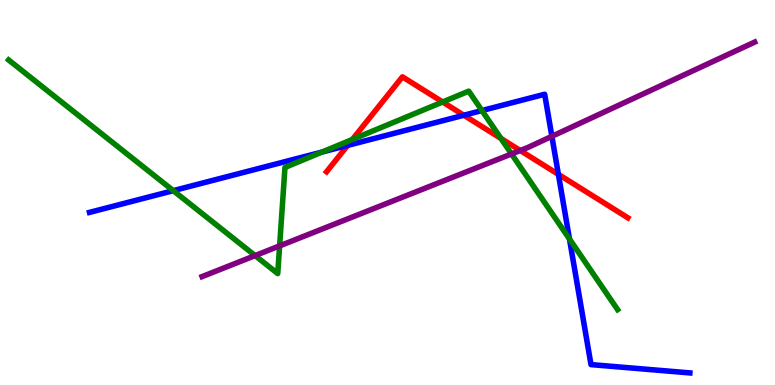[{'lines': ['blue', 'red'], 'intersections': [{'x': 4.49, 'y': 6.22}, {'x': 5.99, 'y': 7.01}, {'x': 7.21, 'y': 5.47}]}, {'lines': ['green', 'red'], 'intersections': [{'x': 4.55, 'y': 6.38}, {'x': 5.71, 'y': 7.35}, {'x': 6.46, 'y': 6.4}]}, {'lines': ['purple', 'red'], 'intersections': [{'x': 6.71, 'y': 6.09}]}, {'lines': ['blue', 'green'], 'intersections': [{'x': 2.24, 'y': 5.05}, {'x': 4.16, 'y': 6.05}, {'x': 6.22, 'y': 7.13}, {'x': 7.35, 'y': 3.79}]}, {'lines': ['blue', 'purple'], 'intersections': [{'x': 7.12, 'y': 6.46}]}, {'lines': ['green', 'purple'], 'intersections': [{'x': 3.29, 'y': 3.36}, {'x': 3.61, 'y': 3.61}, {'x': 6.6, 'y': 6.0}]}]